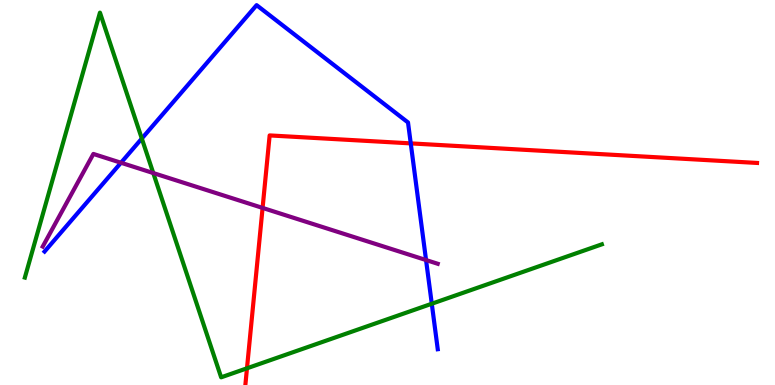[{'lines': ['blue', 'red'], 'intersections': [{'x': 5.3, 'y': 6.28}]}, {'lines': ['green', 'red'], 'intersections': [{'x': 3.19, 'y': 0.434}]}, {'lines': ['purple', 'red'], 'intersections': [{'x': 3.39, 'y': 4.6}]}, {'lines': ['blue', 'green'], 'intersections': [{'x': 1.83, 'y': 6.4}, {'x': 5.57, 'y': 2.11}]}, {'lines': ['blue', 'purple'], 'intersections': [{'x': 1.56, 'y': 5.77}, {'x': 5.5, 'y': 3.25}]}, {'lines': ['green', 'purple'], 'intersections': [{'x': 1.98, 'y': 5.51}]}]